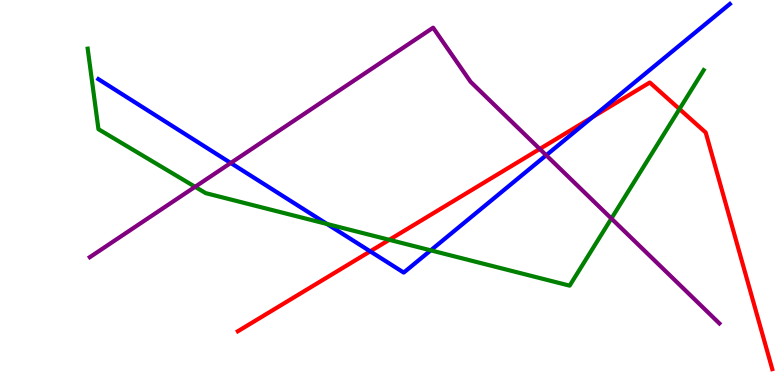[{'lines': ['blue', 'red'], 'intersections': [{'x': 4.78, 'y': 3.47}, {'x': 7.65, 'y': 6.96}]}, {'lines': ['green', 'red'], 'intersections': [{'x': 5.02, 'y': 3.77}, {'x': 8.77, 'y': 7.17}]}, {'lines': ['purple', 'red'], 'intersections': [{'x': 6.96, 'y': 6.13}]}, {'lines': ['blue', 'green'], 'intersections': [{'x': 4.22, 'y': 4.18}, {'x': 5.56, 'y': 3.5}]}, {'lines': ['blue', 'purple'], 'intersections': [{'x': 2.98, 'y': 5.77}, {'x': 7.05, 'y': 5.97}]}, {'lines': ['green', 'purple'], 'intersections': [{'x': 2.52, 'y': 5.15}, {'x': 7.89, 'y': 4.32}]}]